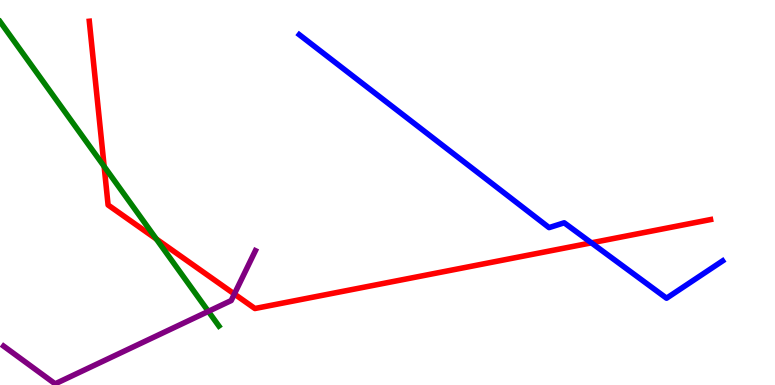[{'lines': ['blue', 'red'], 'intersections': [{'x': 7.63, 'y': 3.69}]}, {'lines': ['green', 'red'], 'intersections': [{'x': 1.34, 'y': 5.68}, {'x': 2.02, 'y': 3.79}]}, {'lines': ['purple', 'red'], 'intersections': [{'x': 3.02, 'y': 2.36}]}, {'lines': ['blue', 'green'], 'intersections': []}, {'lines': ['blue', 'purple'], 'intersections': []}, {'lines': ['green', 'purple'], 'intersections': [{'x': 2.69, 'y': 1.91}]}]